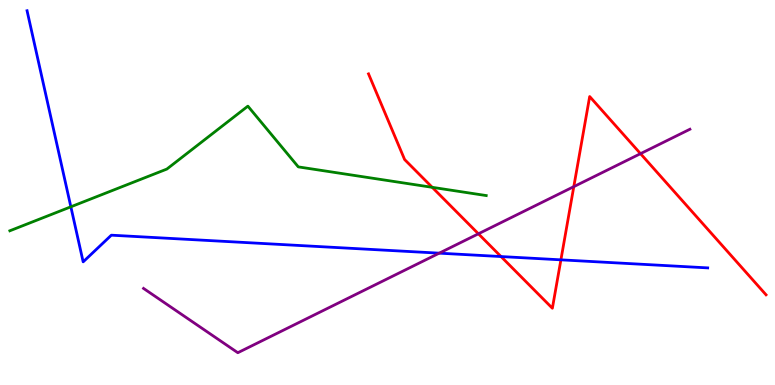[{'lines': ['blue', 'red'], 'intersections': [{'x': 6.46, 'y': 3.34}, {'x': 7.24, 'y': 3.25}]}, {'lines': ['green', 'red'], 'intersections': [{'x': 5.58, 'y': 5.13}]}, {'lines': ['purple', 'red'], 'intersections': [{'x': 6.17, 'y': 3.93}, {'x': 7.4, 'y': 5.15}, {'x': 8.26, 'y': 6.01}]}, {'lines': ['blue', 'green'], 'intersections': [{'x': 0.914, 'y': 4.63}]}, {'lines': ['blue', 'purple'], 'intersections': [{'x': 5.67, 'y': 3.42}]}, {'lines': ['green', 'purple'], 'intersections': []}]